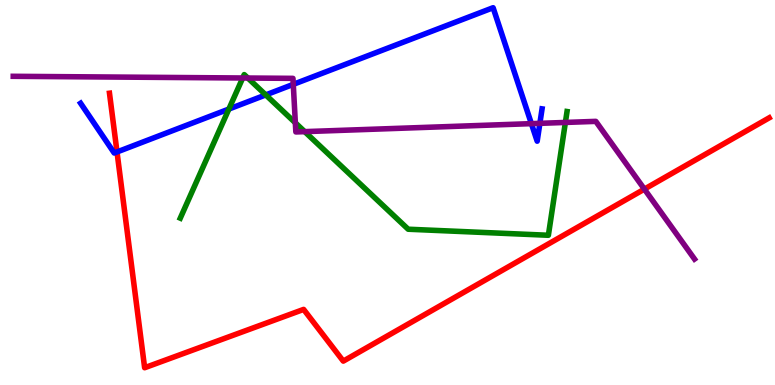[{'lines': ['blue', 'red'], 'intersections': [{'x': 1.51, 'y': 6.05}]}, {'lines': ['green', 'red'], 'intersections': []}, {'lines': ['purple', 'red'], 'intersections': [{'x': 8.31, 'y': 5.09}]}, {'lines': ['blue', 'green'], 'intersections': [{'x': 2.95, 'y': 7.17}, {'x': 3.43, 'y': 7.53}]}, {'lines': ['blue', 'purple'], 'intersections': [{'x': 3.78, 'y': 7.81}, {'x': 6.86, 'y': 6.79}, {'x': 6.97, 'y': 6.8}]}, {'lines': ['green', 'purple'], 'intersections': [{'x': 3.13, 'y': 7.97}, {'x': 3.2, 'y': 7.97}, {'x': 3.81, 'y': 6.81}, {'x': 3.93, 'y': 6.58}, {'x': 7.3, 'y': 6.82}]}]